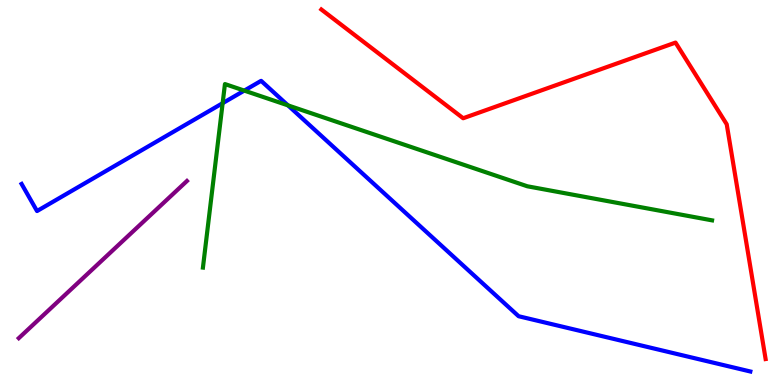[{'lines': ['blue', 'red'], 'intersections': []}, {'lines': ['green', 'red'], 'intersections': []}, {'lines': ['purple', 'red'], 'intersections': []}, {'lines': ['blue', 'green'], 'intersections': [{'x': 2.87, 'y': 7.32}, {'x': 3.15, 'y': 7.65}, {'x': 3.72, 'y': 7.26}]}, {'lines': ['blue', 'purple'], 'intersections': []}, {'lines': ['green', 'purple'], 'intersections': []}]